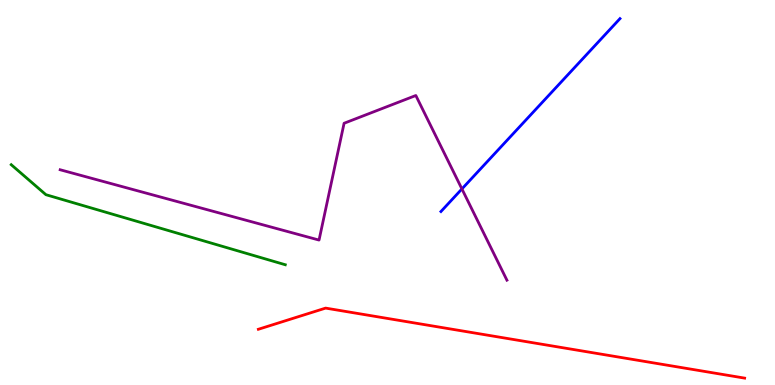[{'lines': ['blue', 'red'], 'intersections': []}, {'lines': ['green', 'red'], 'intersections': []}, {'lines': ['purple', 'red'], 'intersections': []}, {'lines': ['blue', 'green'], 'intersections': []}, {'lines': ['blue', 'purple'], 'intersections': [{'x': 5.96, 'y': 5.09}]}, {'lines': ['green', 'purple'], 'intersections': []}]